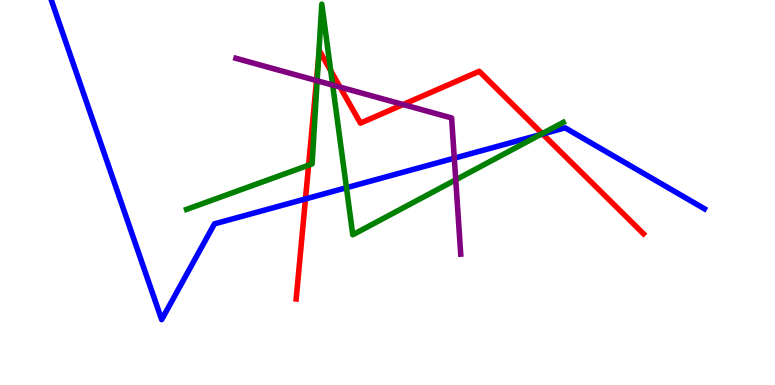[{'lines': ['blue', 'red'], 'intersections': [{'x': 3.94, 'y': 4.83}, {'x': 7.0, 'y': 6.52}]}, {'lines': ['green', 'red'], 'intersections': [{'x': 3.98, 'y': 5.71}, {'x': 4.11, 'y': 8.44}, {'x': 4.27, 'y': 8.16}, {'x': 7.0, 'y': 6.53}]}, {'lines': ['purple', 'red'], 'intersections': [{'x': 4.08, 'y': 7.91}, {'x': 4.39, 'y': 7.74}, {'x': 5.2, 'y': 7.28}]}, {'lines': ['blue', 'green'], 'intersections': [{'x': 4.47, 'y': 5.12}, {'x': 6.97, 'y': 6.5}]}, {'lines': ['blue', 'purple'], 'intersections': [{'x': 5.86, 'y': 5.89}]}, {'lines': ['green', 'purple'], 'intersections': [{'x': 4.09, 'y': 7.9}, {'x': 4.29, 'y': 7.79}, {'x': 5.88, 'y': 5.33}]}]